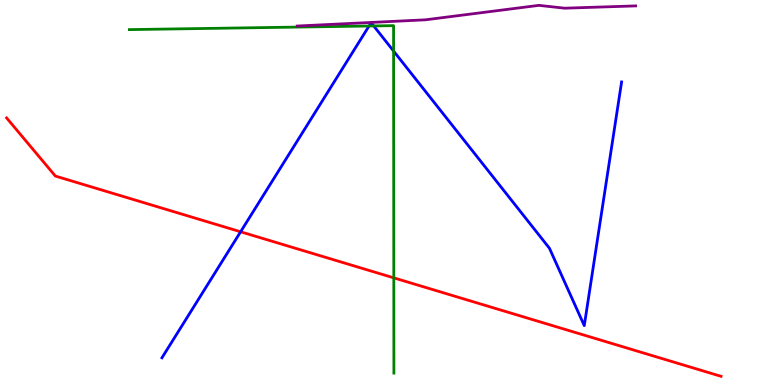[{'lines': ['blue', 'red'], 'intersections': [{'x': 3.1, 'y': 3.98}]}, {'lines': ['green', 'red'], 'intersections': [{'x': 5.08, 'y': 2.78}]}, {'lines': ['purple', 'red'], 'intersections': []}, {'lines': ['blue', 'green'], 'intersections': [{'x': 4.76, 'y': 9.32}, {'x': 4.82, 'y': 9.33}, {'x': 5.08, 'y': 8.67}]}, {'lines': ['blue', 'purple'], 'intersections': []}, {'lines': ['green', 'purple'], 'intersections': []}]